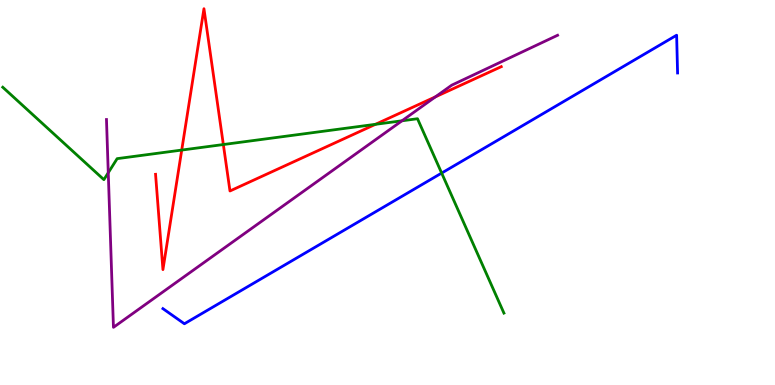[{'lines': ['blue', 'red'], 'intersections': []}, {'lines': ['green', 'red'], 'intersections': [{'x': 2.34, 'y': 6.1}, {'x': 2.88, 'y': 6.25}, {'x': 4.84, 'y': 6.77}]}, {'lines': ['purple', 'red'], 'intersections': [{'x': 5.62, 'y': 7.48}]}, {'lines': ['blue', 'green'], 'intersections': [{'x': 5.7, 'y': 5.5}]}, {'lines': ['blue', 'purple'], 'intersections': []}, {'lines': ['green', 'purple'], 'intersections': [{'x': 1.4, 'y': 5.51}, {'x': 5.19, 'y': 6.86}]}]